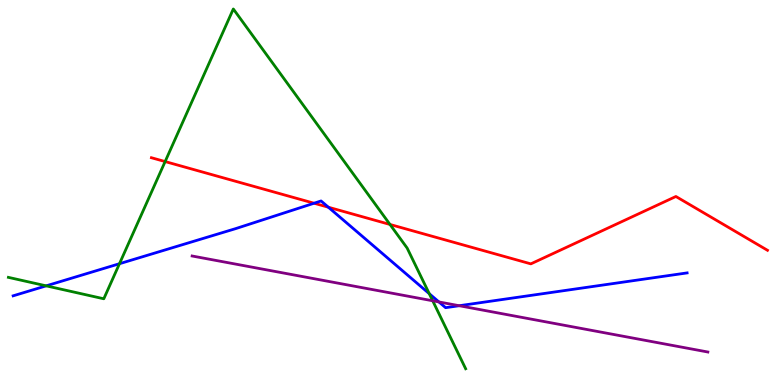[{'lines': ['blue', 'red'], 'intersections': [{'x': 4.05, 'y': 4.72}, {'x': 4.24, 'y': 4.62}]}, {'lines': ['green', 'red'], 'intersections': [{'x': 2.13, 'y': 5.8}, {'x': 5.03, 'y': 4.17}]}, {'lines': ['purple', 'red'], 'intersections': []}, {'lines': ['blue', 'green'], 'intersections': [{'x': 0.596, 'y': 2.58}, {'x': 1.54, 'y': 3.15}, {'x': 5.54, 'y': 2.37}]}, {'lines': ['blue', 'purple'], 'intersections': [{'x': 5.66, 'y': 2.16}, {'x': 5.93, 'y': 2.06}]}, {'lines': ['green', 'purple'], 'intersections': [{'x': 5.58, 'y': 2.19}]}]